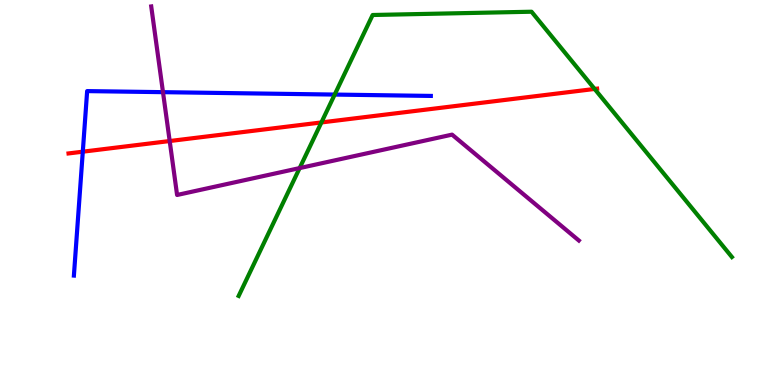[{'lines': ['blue', 'red'], 'intersections': [{'x': 1.07, 'y': 6.06}]}, {'lines': ['green', 'red'], 'intersections': [{'x': 4.15, 'y': 6.82}, {'x': 7.67, 'y': 7.69}]}, {'lines': ['purple', 'red'], 'intersections': [{'x': 2.19, 'y': 6.34}]}, {'lines': ['blue', 'green'], 'intersections': [{'x': 4.32, 'y': 7.54}]}, {'lines': ['blue', 'purple'], 'intersections': [{'x': 2.1, 'y': 7.61}]}, {'lines': ['green', 'purple'], 'intersections': [{'x': 3.87, 'y': 5.63}]}]